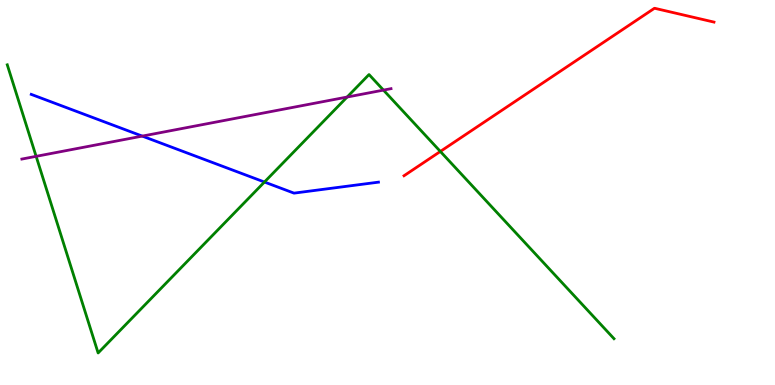[{'lines': ['blue', 'red'], 'intersections': []}, {'lines': ['green', 'red'], 'intersections': [{'x': 5.68, 'y': 6.07}]}, {'lines': ['purple', 'red'], 'intersections': []}, {'lines': ['blue', 'green'], 'intersections': [{'x': 3.41, 'y': 5.27}]}, {'lines': ['blue', 'purple'], 'intersections': [{'x': 1.84, 'y': 6.46}]}, {'lines': ['green', 'purple'], 'intersections': [{'x': 0.466, 'y': 5.94}, {'x': 4.48, 'y': 7.48}, {'x': 4.95, 'y': 7.66}]}]